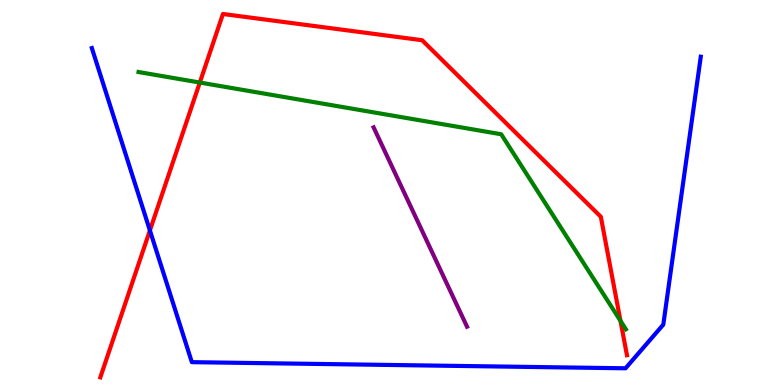[{'lines': ['blue', 'red'], 'intersections': [{'x': 1.93, 'y': 4.01}]}, {'lines': ['green', 'red'], 'intersections': [{'x': 2.58, 'y': 7.86}, {'x': 8.01, 'y': 1.67}]}, {'lines': ['purple', 'red'], 'intersections': []}, {'lines': ['blue', 'green'], 'intersections': []}, {'lines': ['blue', 'purple'], 'intersections': []}, {'lines': ['green', 'purple'], 'intersections': []}]